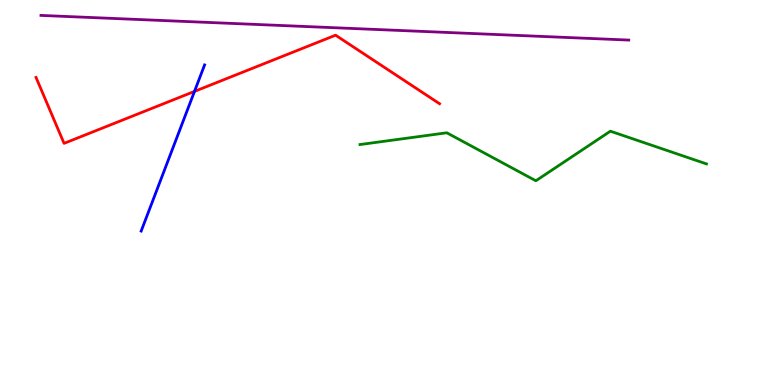[{'lines': ['blue', 'red'], 'intersections': [{'x': 2.51, 'y': 7.63}]}, {'lines': ['green', 'red'], 'intersections': []}, {'lines': ['purple', 'red'], 'intersections': []}, {'lines': ['blue', 'green'], 'intersections': []}, {'lines': ['blue', 'purple'], 'intersections': []}, {'lines': ['green', 'purple'], 'intersections': []}]